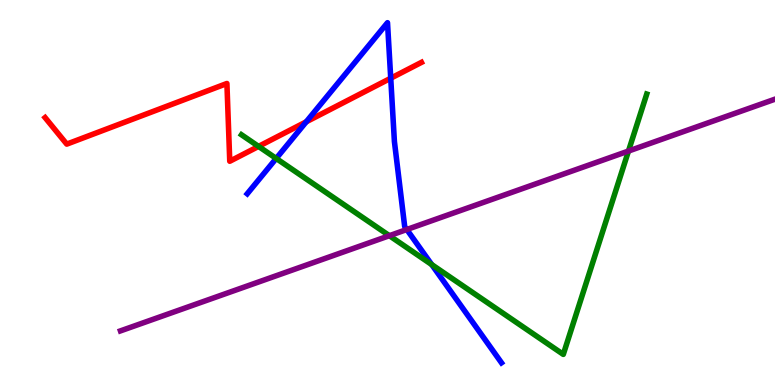[{'lines': ['blue', 'red'], 'intersections': [{'x': 3.95, 'y': 6.84}, {'x': 5.04, 'y': 7.97}]}, {'lines': ['green', 'red'], 'intersections': [{'x': 3.34, 'y': 6.2}]}, {'lines': ['purple', 'red'], 'intersections': []}, {'lines': ['blue', 'green'], 'intersections': [{'x': 3.56, 'y': 5.88}, {'x': 5.57, 'y': 3.13}]}, {'lines': ['blue', 'purple'], 'intersections': [{'x': 5.25, 'y': 4.04}]}, {'lines': ['green', 'purple'], 'intersections': [{'x': 5.02, 'y': 3.88}, {'x': 8.11, 'y': 6.08}]}]